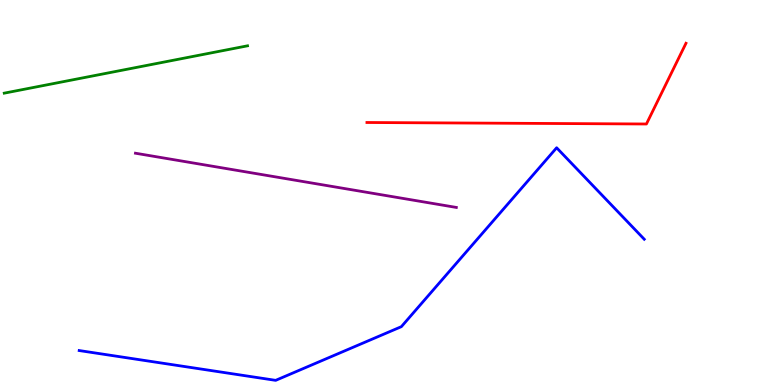[{'lines': ['blue', 'red'], 'intersections': []}, {'lines': ['green', 'red'], 'intersections': []}, {'lines': ['purple', 'red'], 'intersections': []}, {'lines': ['blue', 'green'], 'intersections': []}, {'lines': ['blue', 'purple'], 'intersections': []}, {'lines': ['green', 'purple'], 'intersections': []}]